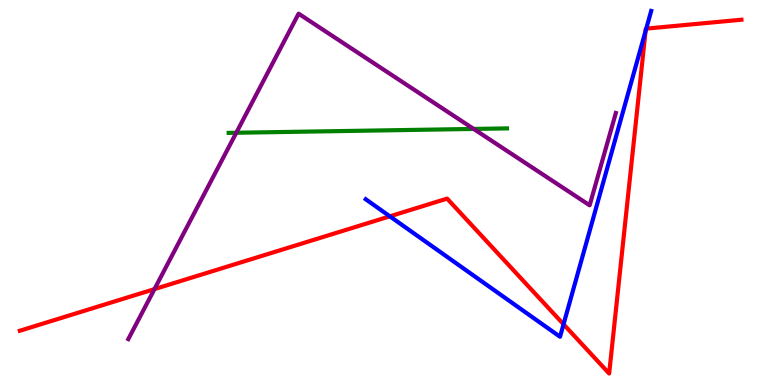[{'lines': ['blue', 'red'], 'intersections': [{'x': 5.03, 'y': 4.38}, {'x': 7.27, 'y': 1.58}, {'x': 8.33, 'y': 9.19}, {'x': 8.34, 'y': 9.26}]}, {'lines': ['green', 'red'], 'intersections': []}, {'lines': ['purple', 'red'], 'intersections': [{'x': 1.99, 'y': 2.49}]}, {'lines': ['blue', 'green'], 'intersections': []}, {'lines': ['blue', 'purple'], 'intersections': []}, {'lines': ['green', 'purple'], 'intersections': [{'x': 3.05, 'y': 6.55}, {'x': 6.11, 'y': 6.65}]}]